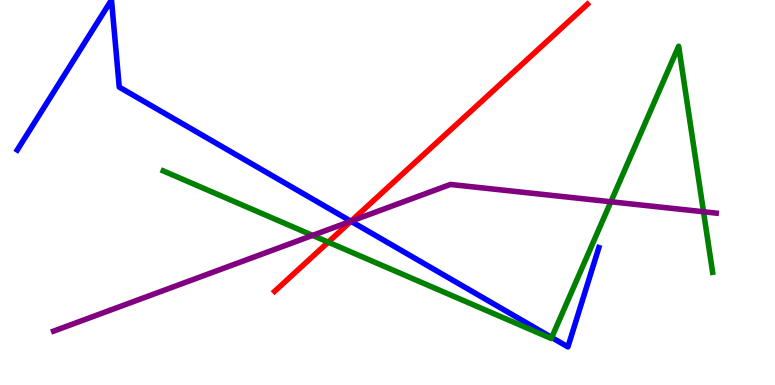[{'lines': ['blue', 'red'], 'intersections': [{'x': 4.53, 'y': 4.25}]}, {'lines': ['green', 'red'], 'intersections': [{'x': 4.24, 'y': 3.71}]}, {'lines': ['purple', 'red'], 'intersections': [{'x': 4.53, 'y': 4.26}]}, {'lines': ['blue', 'green'], 'intersections': [{'x': 7.12, 'y': 1.23}]}, {'lines': ['blue', 'purple'], 'intersections': [{'x': 4.53, 'y': 4.25}]}, {'lines': ['green', 'purple'], 'intersections': [{'x': 4.03, 'y': 3.89}, {'x': 7.88, 'y': 4.76}, {'x': 9.08, 'y': 4.5}]}]